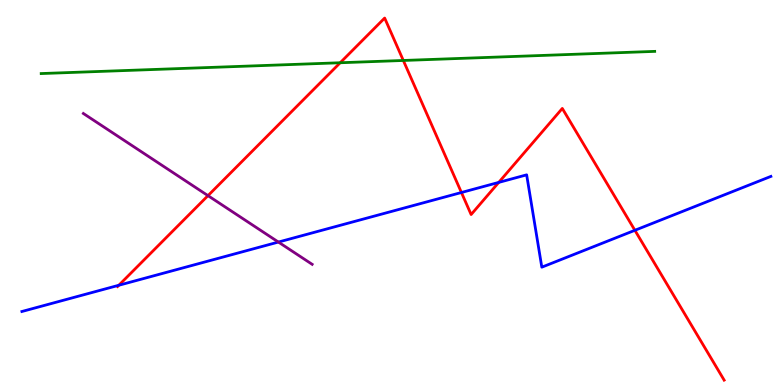[{'lines': ['blue', 'red'], 'intersections': [{'x': 1.53, 'y': 2.59}, {'x': 5.95, 'y': 5.0}, {'x': 6.44, 'y': 5.26}, {'x': 8.19, 'y': 4.02}]}, {'lines': ['green', 'red'], 'intersections': [{'x': 4.39, 'y': 8.37}, {'x': 5.2, 'y': 8.43}]}, {'lines': ['purple', 'red'], 'intersections': [{'x': 2.68, 'y': 4.92}]}, {'lines': ['blue', 'green'], 'intersections': []}, {'lines': ['blue', 'purple'], 'intersections': [{'x': 3.59, 'y': 3.71}]}, {'lines': ['green', 'purple'], 'intersections': []}]